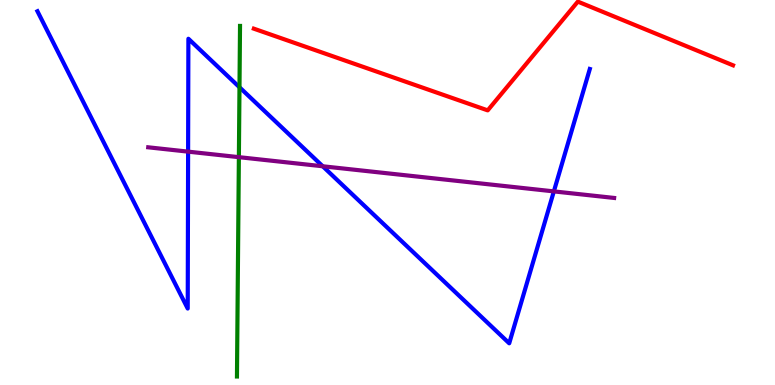[{'lines': ['blue', 'red'], 'intersections': []}, {'lines': ['green', 'red'], 'intersections': []}, {'lines': ['purple', 'red'], 'intersections': []}, {'lines': ['blue', 'green'], 'intersections': [{'x': 3.09, 'y': 7.73}]}, {'lines': ['blue', 'purple'], 'intersections': [{'x': 2.43, 'y': 6.06}, {'x': 4.16, 'y': 5.68}, {'x': 7.15, 'y': 5.03}]}, {'lines': ['green', 'purple'], 'intersections': [{'x': 3.08, 'y': 5.92}]}]